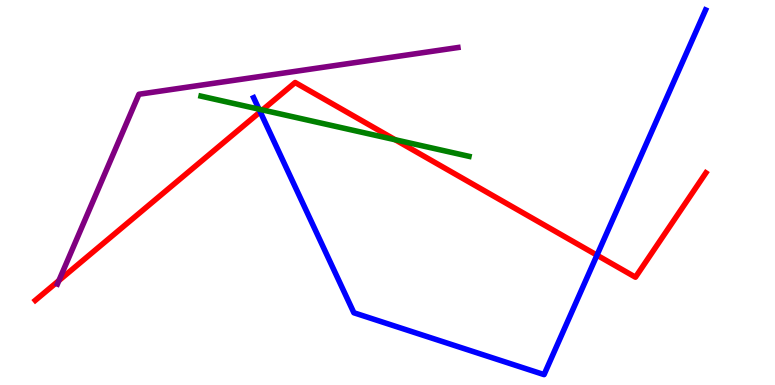[{'lines': ['blue', 'red'], 'intersections': [{'x': 3.36, 'y': 7.1}, {'x': 7.7, 'y': 3.37}]}, {'lines': ['green', 'red'], 'intersections': [{'x': 3.39, 'y': 7.14}, {'x': 5.1, 'y': 6.37}]}, {'lines': ['purple', 'red'], 'intersections': [{'x': 0.76, 'y': 2.71}]}, {'lines': ['blue', 'green'], 'intersections': [{'x': 3.34, 'y': 7.16}]}, {'lines': ['blue', 'purple'], 'intersections': []}, {'lines': ['green', 'purple'], 'intersections': []}]